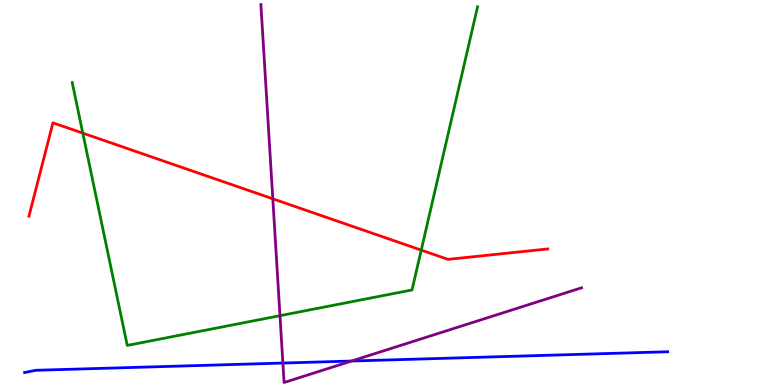[{'lines': ['blue', 'red'], 'intersections': []}, {'lines': ['green', 'red'], 'intersections': [{'x': 1.07, 'y': 6.54}, {'x': 5.44, 'y': 3.5}]}, {'lines': ['purple', 'red'], 'intersections': [{'x': 3.52, 'y': 4.84}]}, {'lines': ['blue', 'green'], 'intersections': []}, {'lines': ['blue', 'purple'], 'intersections': [{'x': 3.65, 'y': 0.57}, {'x': 4.54, 'y': 0.623}]}, {'lines': ['green', 'purple'], 'intersections': [{'x': 3.61, 'y': 1.8}]}]